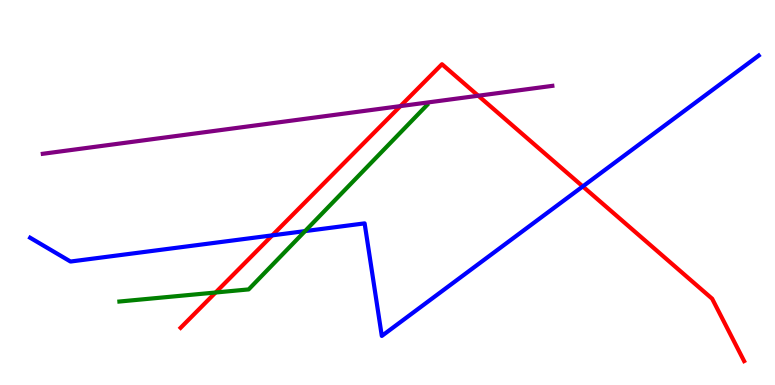[{'lines': ['blue', 'red'], 'intersections': [{'x': 3.51, 'y': 3.89}, {'x': 7.52, 'y': 5.16}]}, {'lines': ['green', 'red'], 'intersections': [{'x': 2.78, 'y': 2.4}]}, {'lines': ['purple', 'red'], 'intersections': [{'x': 5.17, 'y': 7.24}, {'x': 6.17, 'y': 7.51}]}, {'lines': ['blue', 'green'], 'intersections': [{'x': 3.94, 'y': 4.0}]}, {'lines': ['blue', 'purple'], 'intersections': []}, {'lines': ['green', 'purple'], 'intersections': []}]